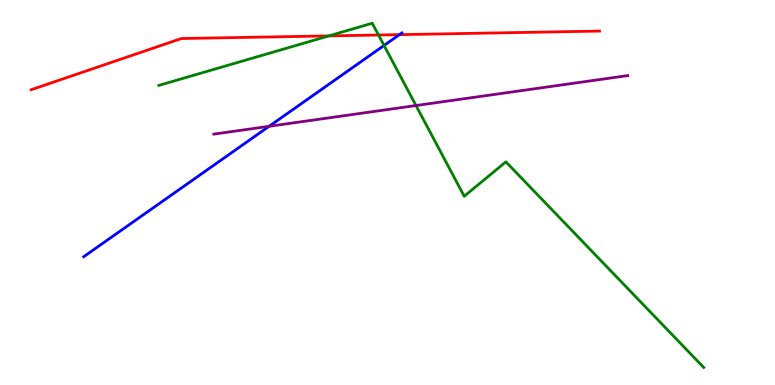[{'lines': ['blue', 'red'], 'intersections': [{'x': 5.15, 'y': 9.1}]}, {'lines': ['green', 'red'], 'intersections': [{'x': 4.24, 'y': 9.07}, {'x': 4.88, 'y': 9.09}]}, {'lines': ['purple', 'red'], 'intersections': []}, {'lines': ['blue', 'green'], 'intersections': [{'x': 4.96, 'y': 8.82}]}, {'lines': ['blue', 'purple'], 'intersections': [{'x': 3.47, 'y': 6.72}]}, {'lines': ['green', 'purple'], 'intersections': [{'x': 5.37, 'y': 7.26}]}]